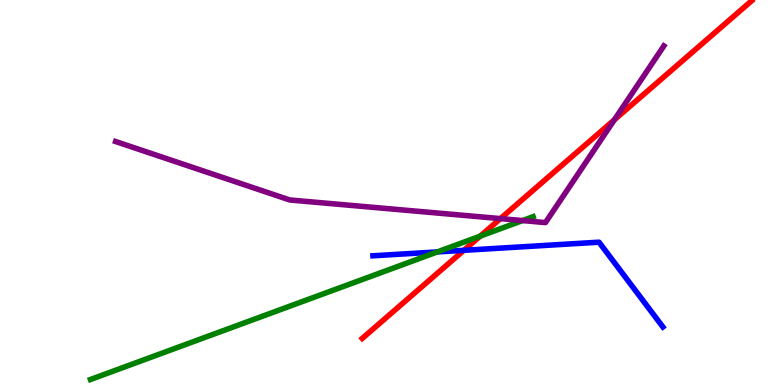[{'lines': ['blue', 'red'], 'intersections': [{'x': 5.99, 'y': 3.5}]}, {'lines': ['green', 'red'], 'intersections': [{'x': 6.2, 'y': 3.87}]}, {'lines': ['purple', 'red'], 'intersections': [{'x': 6.46, 'y': 4.32}, {'x': 7.93, 'y': 6.89}]}, {'lines': ['blue', 'green'], 'intersections': [{'x': 5.64, 'y': 3.46}]}, {'lines': ['blue', 'purple'], 'intersections': []}, {'lines': ['green', 'purple'], 'intersections': [{'x': 6.74, 'y': 4.27}]}]